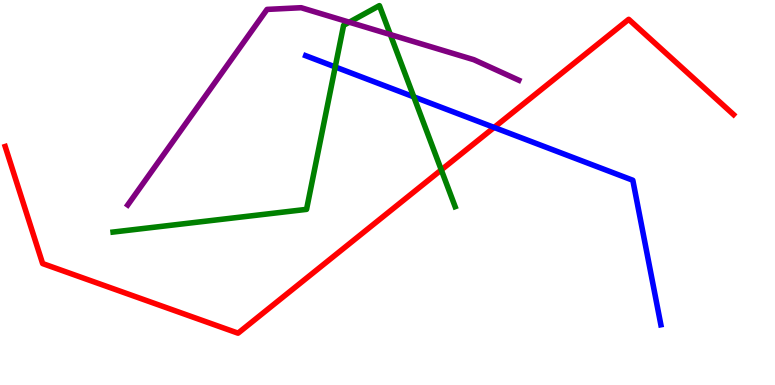[{'lines': ['blue', 'red'], 'intersections': [{'x': 6.38, 'y': 6.69}]}, {'lines': ['green', 'red'], 'intersections': [{'x': 5.69, 'y': 5.59}]}, {'lines': ['purple', 'red'], 'intersections': []}, {'lines': ['blue', 'green'], 'intersections': [{'x': 4.33, 'y': 8.26}, {'x': 5.34, 'y': 7.48}]}, {'lines': ['blue', 'purple'], 'intersections': []}, {'lines': ['green', 'purple'], 'intersections': [{'x': 4.51, 'y': 9.42}, {'x': 5.04, 'y': 9.1}]}]